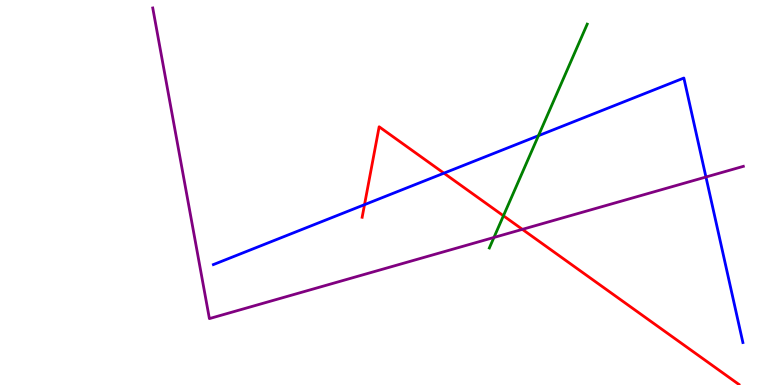[{'lines': ['blue', 'red'], 'intersections': [{'x': 4.7, 'y': 4.68}, {'x': 5.73, 'y': 5.5}]}, {'lines': ['green', 'red'], 'intersections': [{'x': 6.5, 'y': 4.4}]}, {'lines': ['purple', 'red'], 'intersections': [{'x': 6.74, 'y': 4.04}]}, {'lines': ['blue', 'green'], 'intersections': [{'x': 6.95, 'y': 6.48}]}, {'lines': ['blue', 'purple'], 'intersections': [{'x': 9.11, 'y': 5.4}]}, {'lines': ['green', 'purple'], 'intersections': [{'x': 6.37, 'y': 3.83}]}]